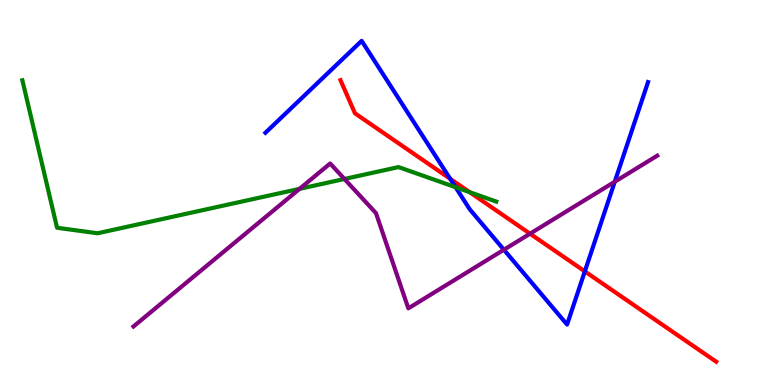[{'lines': ['blue', 'red'], 'intersections': [{'x': 5.81, 'y': 5.36}, {'x': 7.55, 'y': 2.95}]}, {'lines': ['green', 'red'], 'intersections': [{'x': 6.06, 'y': 5.01}]}, {'lines': ['purple', 'red'], 'intersections': [{'x': 6.84, 'y': 3.93}]}, {'lines': ['blue', 'green'], 'intersections': [{'x': 5.88, 'y': 5.14}]}, {'lines': ['blue', 'purple'], 'intersections': [{'x': 6.5, 'y': 3.51}, {'x': 7.93, 'y': 5.28}]}, {'lines': ['green', 'purple'], 'intersections': [{'x': 3.87, 'y': 5.09}, {'x': 4.44, 'y': 5.35}]}]